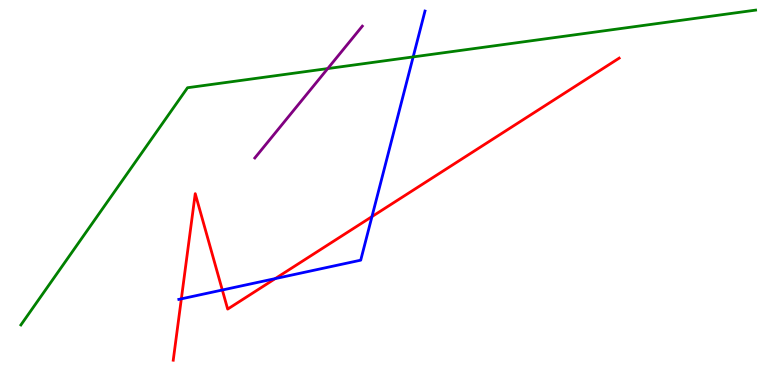[{'lines': ['blue', 'red'], 'intersections': [{'x': 2.34, 'y': 2.24}, {'x': 2.87, 'y': 2.47}, {'x': 3.55, 'y': 2.76}, {'x': 4.8, 'y': 4.37}]}, {'lines': ['green', 'red'], 'intersections': []}, {'lines': ['purple', 'red'], 'intersections': []}, {'lines': ['blue', 'green'], 'intersections': [{'x': 5.33, 'y': 8.52}]}, {'lines': ['blue', 'purple'], 'intersections': []}, {'lines': ['green', 'purple'], 'intersections': [{'x': 4.23, 'y': 8.22}]}]